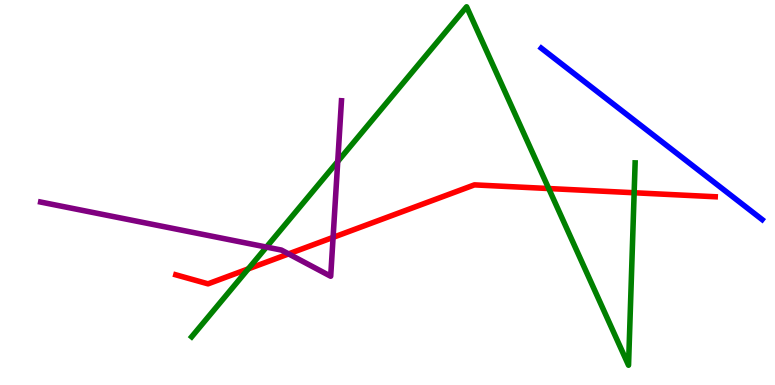[{'lines': ['blue', 'red'], 'intersections': []}, {'lines': ['green', 'red'], 'intersections': [{'x': 3.2, 'y': 3.02}, {'x': 7.08, 'y': 5.1}, {'x': 8.18, 'y': 4.99}]}, {'lines': ['purple', 'red'], 'intersections': [{'x': 3.72, 'y': 3.41}, {'x': 4.3, 'y': 3.83}]}, {'lines': ['blue', 'green'], 'intersections': []}, {'lines': ['blue', 'purple'], 'intersections': []}, {'lines': ['green', 'purple'], 'intersections': [{'x': 3.44, 'y': 3.58}, {'x': 4.36, 'y': 5.81}]}]